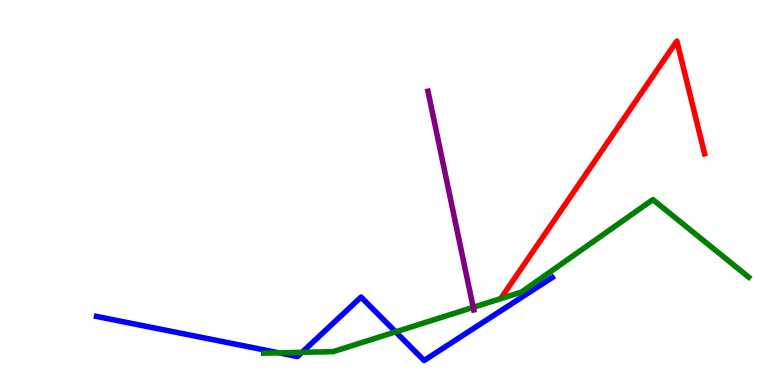[{'lines': ['blue', 'red'], 'intersections': []}, {'lines': ['green', 'red'], 'intersections': []}, {'lines': ['purple', 'red'], 'intersections': []}, {'lines': ['blue', 'green'], 'intersections': [{'x': 3.6, 'y': 0.836}, {'x': 3.9, 'y': 0.849}, {'x': 5.11, 'y': 1.38}]}, {'lines': ['blue', 'purple'], 'intersections': []}, {'lines': ['green', 'purple'], 'intersections': [{'x': 6.11, 'y': 2.02}]}]